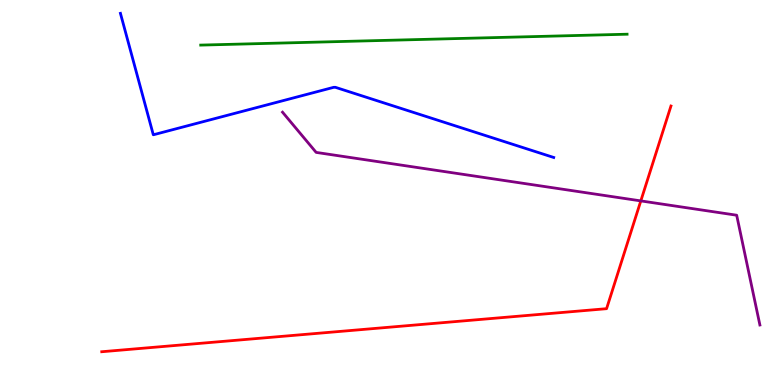[{'lines': ['blue', 'red'], 'intersections': []}, {'lines': ['green', 'red'], 'intersections': []}, {'lines': ['purple', 'red'], 'intersections': [{'x': 8.27, 'y': 4.78}]}, {'lines': ['blue', 'green'], 'intersections': []}, {'lines': ['blue', 'purple'], 'intersections': []}, {'lines': ['green', 'purple'], 'intersections': []}]